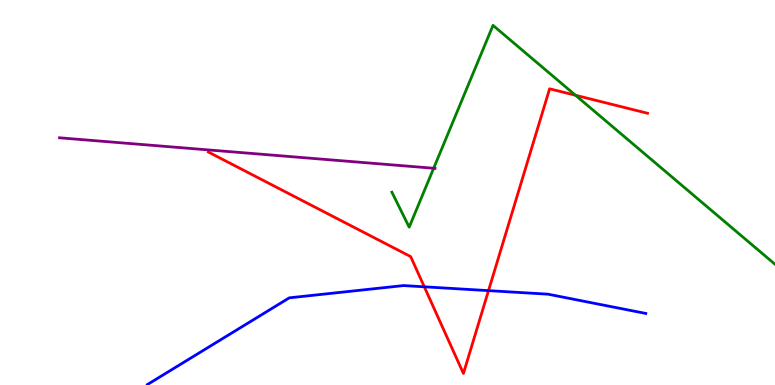[{'lines': ['blue', 'red'], 'intersections': [{'x': 5.47, 'y': 2.55}, {'x': 6.3, 'y': 2.45}]}, {'lines': ['green', 'red'], 'intersections': [{'x': 7.43, 'y': 7.53}]}, {'lines': ['purple', 'red'], 'intersections': []}, {'lines': ['blue', 'green'], 'intersections': []}, {'lines': ['blue', 'purple'], 'intersections': []}, {'lines': ['green', 'purple'], 'intersections': [{'x': 5.6, 'y': 5.63}]}]